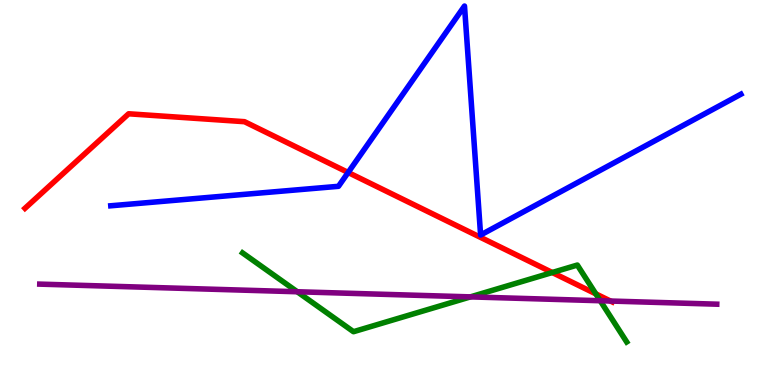[{'lines': ['blue', 'red'], 'intersections': [{'x': 4.49, 'y': 5.52}]}, {'lines': ['green', 'red'], 'intersections': [{'x': 7.13, 'y': 2.92}, {'x': 7.69, 'y': 2.37}]}, {'lines': ['purple', 'red'], 'intersections': [{'x': 7.88, 'y': 2.18}]}, {'lines': ['blue', 'green'], 'intersections': []}, {'lines': ['blue', 'purple'], 'intersections': []}, {'lines': ['green', 'purple'], 'intersections': [{'x': 3.84, 'y': 2.42}, {'x': 6.07, 'y': 2.29}, {'x': 7.74, 'y': 2.19}]}]